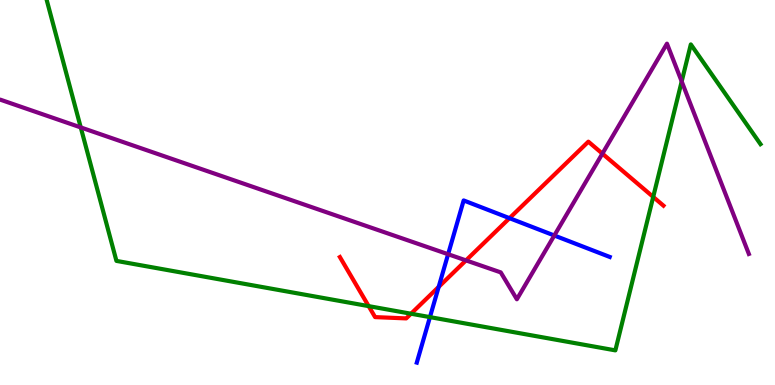[{'lines': ['blue', 'red'], 'intersections': [{'x': 5.66, 'y': 2.55}, {'x': 6.57, 'y': 4.33}]}, {'lines': ['green', 'red'], 'intersections': [{'x': 4.76, 'y': 2.05}, {'x': 5.3, 'y': 1.85}, {'x': 8.43, 'y': 4.89}]}, {'lines': ['purple', 'red'], 'intersections': [{'x': 6.01, 'y': 3.24}, {'x': 7.77, 'y': 6.01}]}, {'lines': ['blue', 'green'], 'intersections': [{'x': 5.55, 'y': 1.76}]}, {'lines': ['blue', 'purple'], 'intersections': [{'x': 5.78, 'y': 3.4}, {'x': 7.15, 'y': 3.88}]}, {'lines': ['green', 'purple'], 'intersections': [{'x': 1.04, 'y': 6.69}, {'x': 8.8, 'y': 7.88}]}]